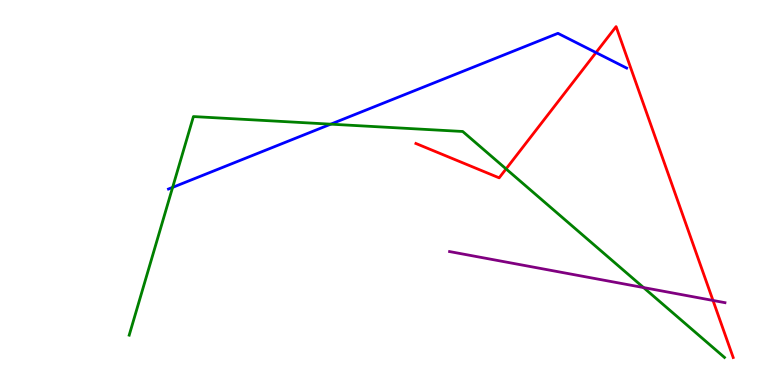[{'lines': ['blue', 'red'], 'intersections': [{'x': 7.69, 'y': 8.63}]}, {'lines': ['green', 'red'], 'intersections': [{'x': 6.53, 'y': 5.61}]}, {'lines': ['purple', 'red'], 'intersections': [{'x': 9.2, 'y': 2.2}]}, {'lines': ['blue', 'green'], 'intersections': [{'x': 2.23, 'y': 5.13}, {'x': 4.27, 'y': 6.77}]}, {'lines': ['blue', 'purple'], 'intersections': []}, {'lines': ['green', 'purple'], 'intersections': [{'x': 8.3, 'y': 2.53}]}]